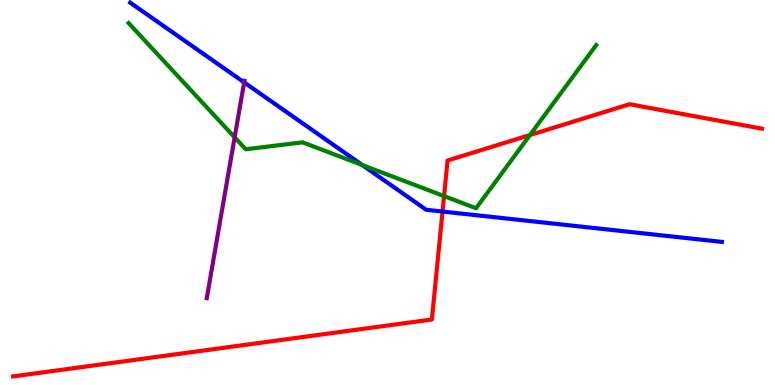[{'lines': ['blue', 'red'], 'intersections': [{'x': 5.71, 'y': 4.51}]}, {'lines': ['green', 'red'], 'intersections': [{'x': 5.73, 'y': 4.91}, {'x': 6.84, 'y': 6.49}]}, {'lines': ['purple', 'red'], 'intersections': []}, {'lines': ['blue', 'green'], 'intersections': [{'x': 4.67, 'y': 5.71}]}, {'lines': ['blue', 'purple'], 'intersections': [{'x': 3.15, 'y': 7.86}]}, {'lines': ['green', 'purple'], 'intersections': [{'x': 3.03, 'y': 6.43}]}]